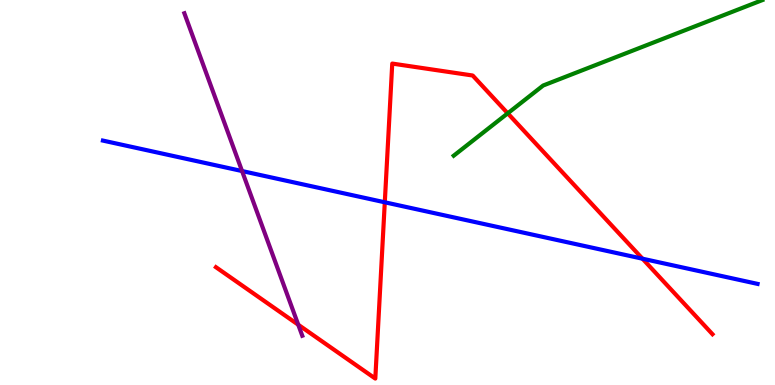[{'lines': ['blue', 'red'], 'intersections': [{'x': 4.97, 'y': 4.75}, {'x': 8.29, 'y': 3.28}]}, {'lines': ['green', 'red'], 'intersections': [{'x': 6.55, 'y': 7.06}]}, {'lines': ['purple', 'red'], 'intersections': [{'x': 3.85, 'y': 1.57}]}, {'lines': ['blue', 'green'], 'intersections': []}, {'lines': ['blue', 'purple'], 'intersections': [{'x': 3.12, 'y': 5.56}]}, {'lines': ['green', 'purple'], 'intersections': []}]